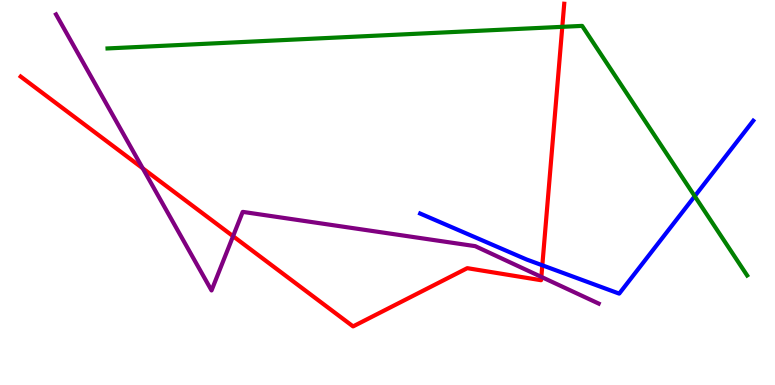[{'lines': ['blue', 'red'], 'intersections': [{'x': 7.0, 'y': 3.11}]}, {'lines': ['green', 'red'], 'intersections': [{'x': 7.26, 'y': 9.3}]}, {'lines': ['purple', 'red'], 'intersections': [{'x': 1.84, 'y': 5.63}, {'x': 3.01, 'y': 3.86}, {'x': 6.99, 'y': 2.81}]}, {'lines': ['blue', 'green'], 'intersections': [{'x': 8.96, 'y': 4.9}]}, {'lines': ['blue', 'purple'], 'intersections': []}, {'lines': ['green', 'purple'], 'intersections': []}]